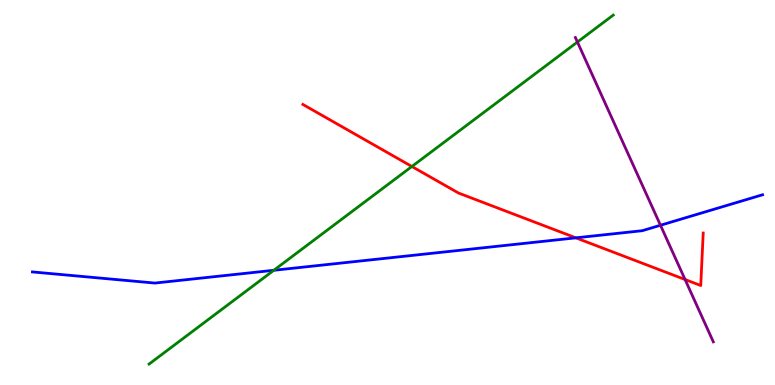[{'lines': ['blue', 'red'], 'intersections': [{'x': 7.43, 'y': 3.82}]}, {'lines': ['green', 'red'], 'intersections': [{'x': 5.31, 'y': 5.68}]}, {'lines': ['purple', 'red'], 'intersections': [{'x': 8.84, 'y': 2.74}]}, {'lines': ['blue', 'green'], 'intersections': [{'x': 3.53, 'y': 2.98}]}, {'lines': ['blue', 'purple'], 'intersections': [{'x': 8.52, 'y': 4.15}]}, {'lines': ['green', 'purple'], 'intersections': [{'x': 7.45, 'y': 8.91}]}]